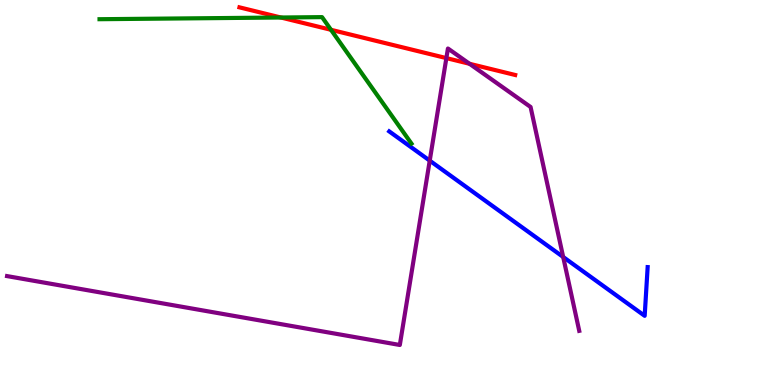[{'lines': ['blue', 'red'], 'intersections': []}, {'lines': ['green', 'red'], 'intersections': [{'x': 3.62, 'y': 9.55}, {'x': 4.27, 'y': 9.23}]}, {'lines': ['purple', 'red'], 'intersections': [{'x': 5.76, 'y': 8.49}, {'x': 6.06, 'y': 8.34}]}, {'lines': ['blue', 'green'], 'intersections': []}, {'lines': ['blue', 'purple'], 'intersections': [{'x': 5.54, 'y': 5.83}, {'x': 7.27, 'y': 3.33}]}, {'lines': ['green', 'purple'], 'intersections': []}]